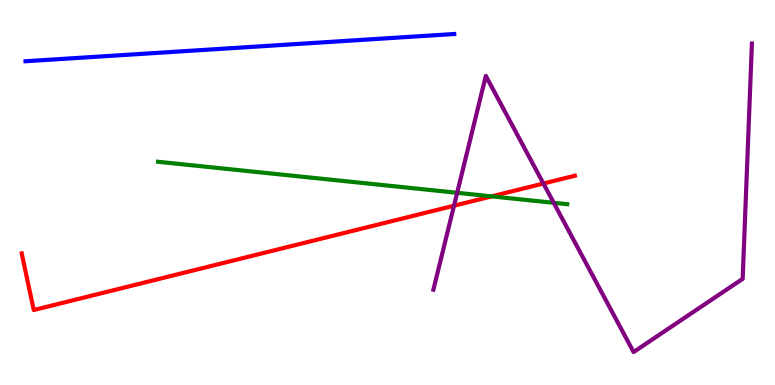[{'lines': ['blue', 'red'], 'intersections': []}, {'lines': ['green', 'red'], 'intersections': [{'x': 6.34, 'y': 4.9}]}, {'lines': ['purple', 'red'], 'intersections': [{'x': 5.86, 'y': 4.66}, {'x': 7.01, 'y': 5.23}]}, {'lines': ['blue', 'green'], 'intersections': []}, {'lines': ['blue', 'purple'], 'intersections': []}, {'lines': ['green', 'purple'], 'intersections': [{'x': 5.9, 'y': 4.99}, {'x': 7.14, 'y': 4.73}]}]